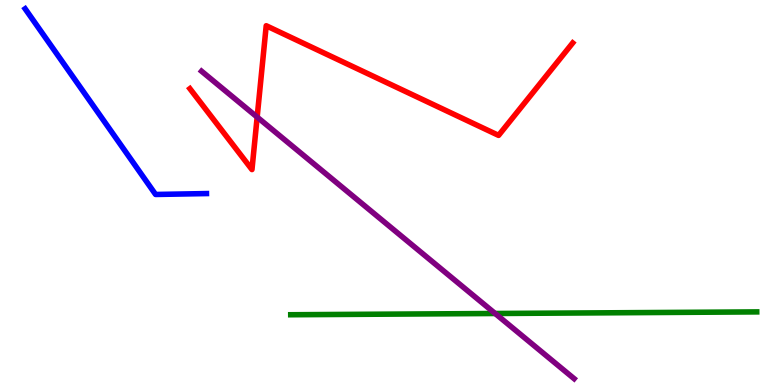[{'lines': ['blue', 'red'], 'intersections': []}, {'lines': ['green', 'red'], 'intersections': []}, {'lines': ['purple', 'red'], 'intersections': [{'x': 3.32, 'y': 6.96}]}, {'lines': ['blue', 'green'], 'intersections': []}, {'lines': ['blue', 'purple'], 'intersections': []}, {'lines': ['green', 'purple'], 'intersections': [{'x': 6.39, 'y': 1.86}]}]